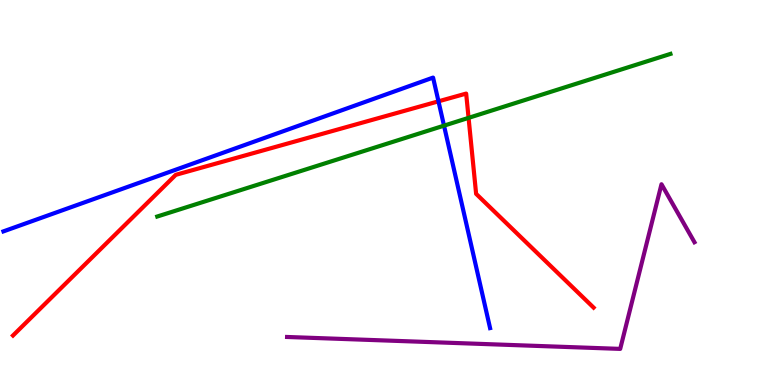[{'lines': ['blue', 'red'], 'intersections': [{'x': 5.66, 'y': 7.37}]}, {'lines': ['green', 'red'], 'intersections': [{'x': 6.05, 'y': 6.94}]}, {'lines': ['purple', 'red'], 'intersections': []}, {'lines': ['blue', 'green'], 'intersections': [{'x': 5.73, 'y': 6.74}]}, {'lines': ['blue', 'purple'], 'intersections': []}, {'lines': ['green', 'purple'], 'intersections': []}]